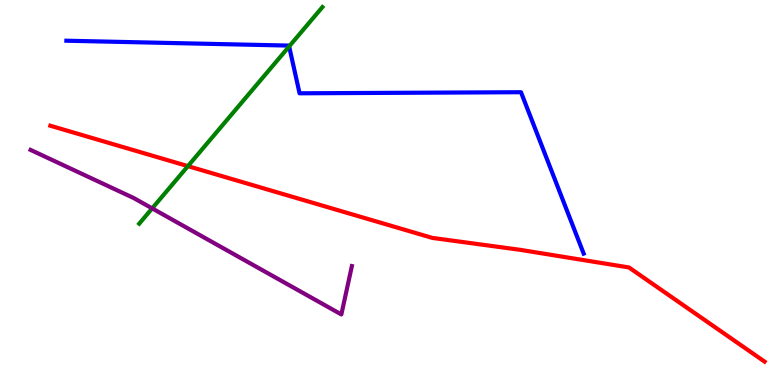[{'lines': ['blue', 'red'], 'intersections': []}, {'lines': ['green', 'red'], 'intersections': [{'x': 2.42, 'y': 5.69}]}, {'lines': ['purple', 'red'], 'intersections': []}, {'lines': ['blue', 'green'], 'intersections': [{'x': 3.73, 'y': 8.79}]}, {'lines': ['blue', 'purple'], 'intersections': []}, {'lines': ['green', 'purple'], 'intersections': [{'x': 1.96, 'y': 4.59}]}]